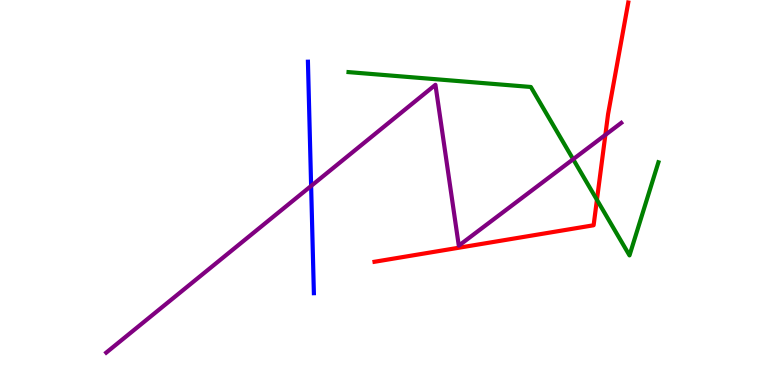[{'lines': ['blue', 'red'], 'intersections': []}, {'lines': ['green', 'red'], 'intersections': [{'x': 7.7, 'y': 4.81}]}, {'lines': ['purple', 'red'], 'intersections': [{'x': 7.81, 'y': 6.5}]}, {'lines': ['blue', 'green'], 'intersections': []}, {'lines': ['blue', 'purple'], 'intersections': [{'x': 4.01, 'y': 5.17}]}, {'lines': ['green', 'purple'], 'intersections': [{'x': 7.4, 'y': 5.86}]}]